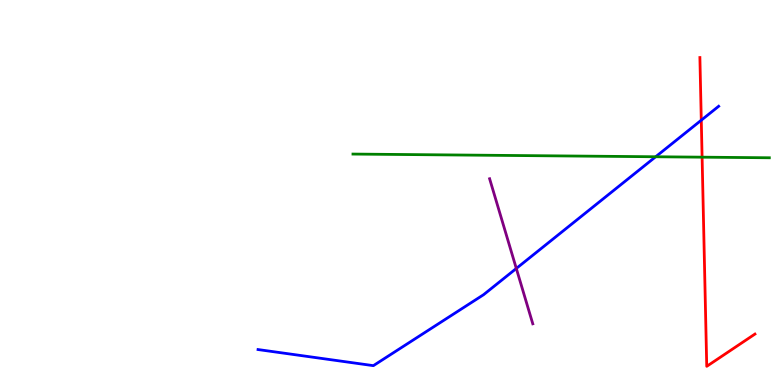[{'lines': ['blue', 'red'], 'intersections': [{'x': 9.05, 'y': 6.88}]}, {'lines': ['green', 'red'], 'intersections': [{'x': 9.06, 'y': 5.92}]}, {'lines': ['purple', 'red'], 'intersections': []}, {'lines': ['blue', 'green'], 'intersections': [{'x': 8.46, 'y': 5.93}]}, {'lines': ['blue', 'purple'], 'intersections': [{'x': 6.66, 'y': 3.03}]}, {'lines': ['green', 'purple'], 'intersections': []}]